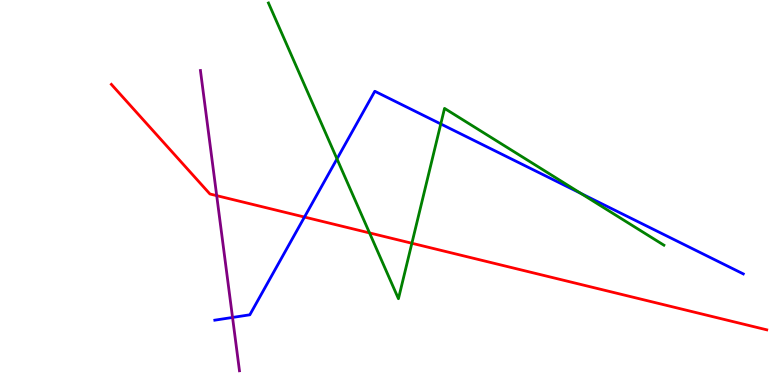[{'lines': ['blue', 'red'], 'intersections': [{'x': 3.93, 'y': 4.36}]}, {'lines': ['green', 'red'], 'intersections': [{'x': 4.77, 'y': 3.95}, {'x': 5.31, 'y': 3.68}]}, {'lines': ['purple', 'red'], 'intersections': [{'x': 2.8, 'y': 4.92}]}, {'lines': ['blue', 'green'], 'intersections': [{'x': 4.35, 'y': 5.87}, {'x': 5.69, 'y': 6.78}, {'x': 7.49, 'y': 4.98}]}, {'lines': ['blue', 'purple'], 'intersections': [{'x': 3.0, 'y': 1.75}]}, {'lines': ['green', 'purple'], 'intersections': []}]